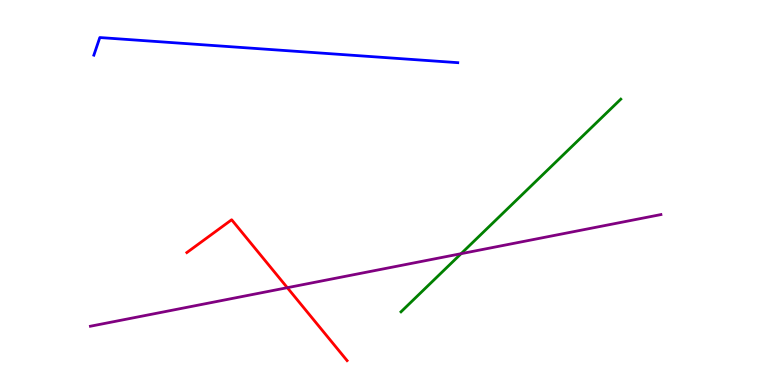[{'lines': ['blue', 'red'], 'intersections': []}, {'lines': ['green', 'red'], 'intersections': []}, {'lines': ['purple', 'red'], 'intersections': [{'x': 3.71, 'y': 2.53}]}, {'lines': ['blue', 'green'], 'intersections': []}, {'lines': ['blue', 'purple'], 'intersections': []}, {'lines': ['green', 'purple'], 'intersections': [{'x': 5.95, 'y': 3.41}]}]